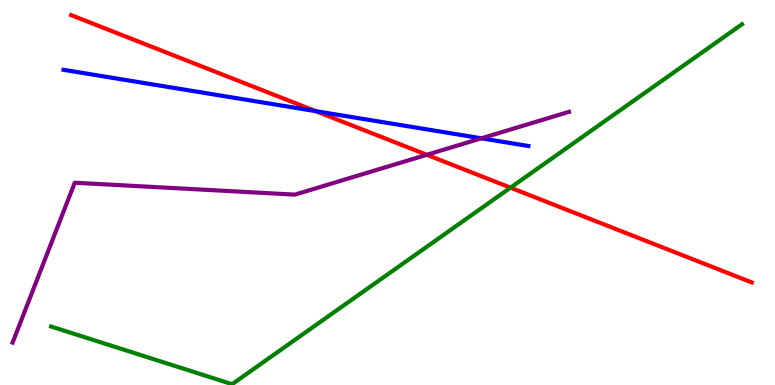[{'lines': ['blue', 'red'], 'intersections': [{'x': 4.07, 'y': 7.11}]}, {'lines': ['green', 'red'], 'intersections': [{'x': 6.59, 'y': 5.13}]}, {'lines': ['purple', 'red'], 'intersections': [{'x': 5.51, 'y': 5.98}]}, {'lines': ['blue', 'green'], 'intersections': []}, {'lines': ['blue', 'purple'], 'intersections': [{'x': 6.21, 'y': 6.41}]}, {'lines': ['green', 'purple'], 'intersections': []}]